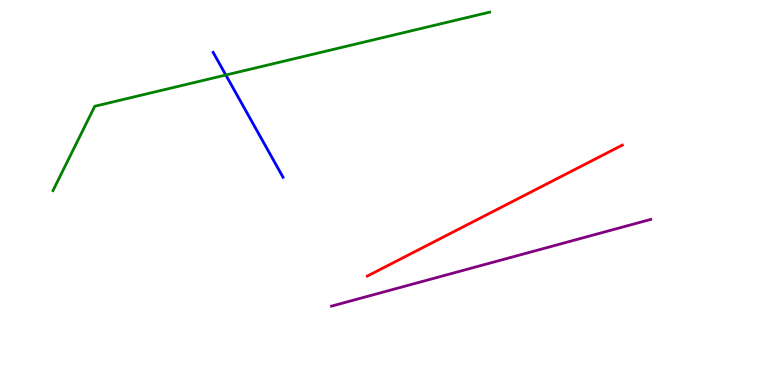[{'lines': ['blue', 'red'], 'intersections': []}, {'lines': ['green', 'red'], 'intersections': []}, {'lines': ['purple', 'red'], 'intersections': []}, {'lines': ['blue', 'green'], 'intersections': [{'x': 2.91, 'y': 8.05}]}, {'lines': ['blue', 'purple'], 'intersections': []}, {'lines': ['green', 'purple'], 'intersections': []}]